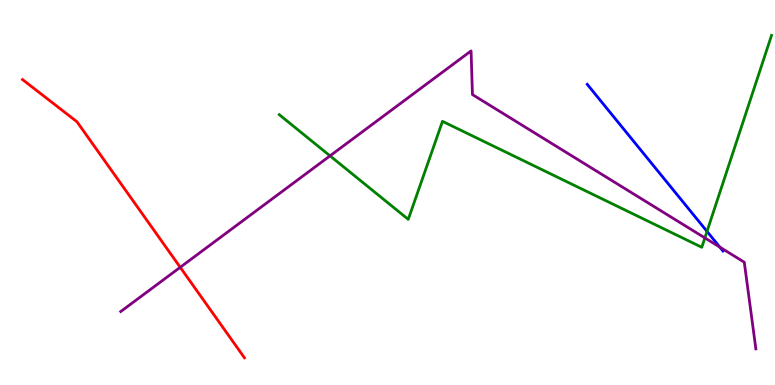[{'lines': ['blue', 'red'], 'intersections': []}, {'lines': ['green', 'red'], 'intersections': []}, {'lines': ['purple', 'red'], 'intersections': [{'x': 2.33, 'y': 3.06}]}, {'lines': ['blue', 'green'], 'intersections': [{'x': 9.12, 'y': 3.99}]}, {'lines': ['blue', 'purple'], 'intersections': [{'x': 9.29, 'y': 3.58}]}, {'lines': ['green', 'purple'], 'intersections': [{'x': 4.26, 'y': 5.95}, {'x': 9.1, 'y': 3.82}]}]